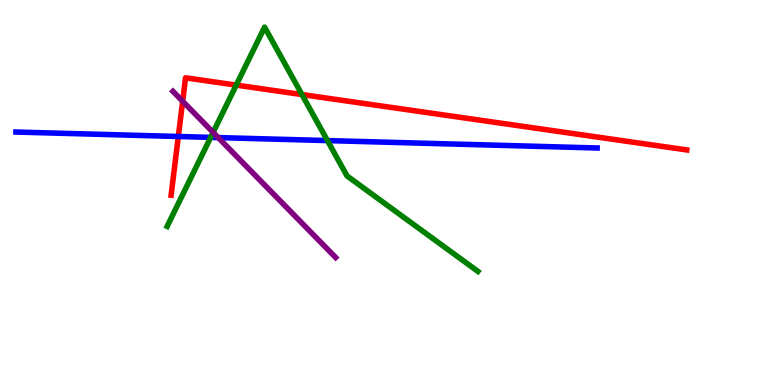[{'lines': ['blue', 'red'], 'intersections': [{'x': 2.3, 'y': 6.45}]}, {'lines': ['green', 'red'], 'intersections': [{'x': 3.05, 'y': 7.79}, {'x': 3.9, 'y': 7.54}]}, {'lines': ['purple', 'red'], 'intersections': [{'x': 2.36, 'y': 7.37}]}, {'lines': ['blue', 'green'], 'intersections': [{'x': 2.72, 'y': 6.43}, {'x': 4.23, 'y': 6.35}]}, {'lines': ['blue', 'purple'], 'intersections': [{'x': 2.82, 'y': 6.43}]}, {'lines': ['green', 'purple'], 'intersections': [{'x': 2.75, 'y': 6.56}]}]